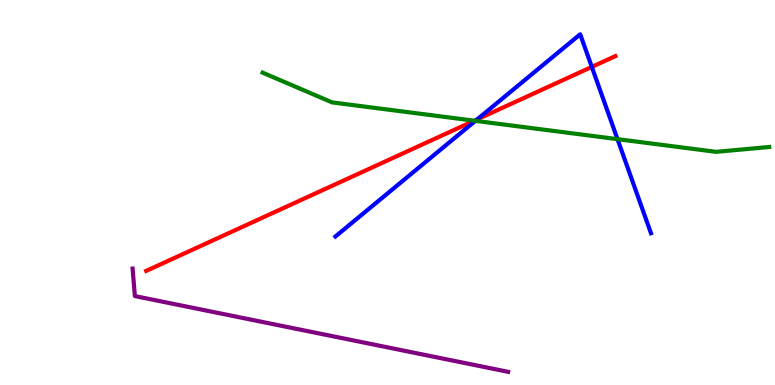[{'lines': ['blue', 'red'], 'intersections': [{'x': 6.16, 'y': 6.9}, {'x': 7.64, 'y': 8.26}]}, {'lines': ['green', 'red'], 'intersections': [{'x': 6.12, 'y': 6.86}]}, {'lines': ['purple', 'red'], 'intersections': []}, {'lines': ['blue', 'green'], 'intersections': [{'x': 6.13, 'y': 6.86}, {'x': 7.97, 'y': 6.39}]}, {'lines': ['blue', 'purple'], 'intersections': []}, {'lines': ['green', 'purple'], 'intersections': []}]